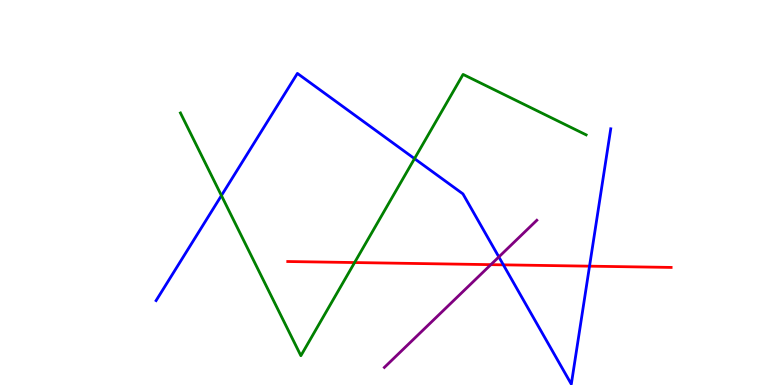[{'lines': ['blue', 'red'], 'intersections': [{'x': 6.49, 'y': 3.12}, {'x': 7.61, 'y': 3.09}]}, {'lines': ['green', 'red'], 'intersections': [{'x': 4.58, 'y': 3.18}]}, {'lines': ['purple', 'red'], 'intersections': [{'x': 6.33, 'y': 3.13}]}, {'lines': ['blue', 'green'], 'intersections': [{'x': 2.86, 'y': 4.92}, {'x': 5.35, 'y': 5.88}]}, {'lines': ['blue', 'purple'], 'intersections': [{'x': 6.44, 'y': 3.33}]}, {'lines': ['green', 'purple'], 'intersections': []}]